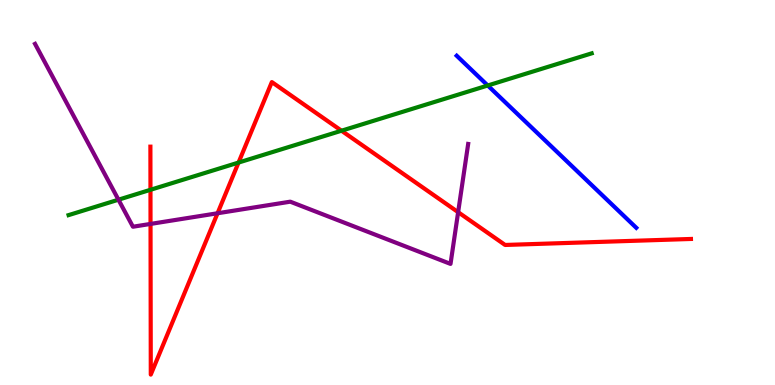[{'lines': ['blue', 'red'], 'intersections': []}, {'lines': ['green', 'red'], 'intersections': [{'x': 1.94, 'y': 5.07}, {'x': 3.08, 'y': 5.78}, {'x': 4.41, 'y': 6.6}]}, {'lines': ['purple', 'red'], 'intersections': [{'x': 1.94, 'y': 4.18}, {'x': 2.81, 'y': 4.46}, {'x': 5.91, 'y': 4.49}]}, {'lines': ['blue', 'green'], 'intersections': [{'x': 6.29, 'y': 7.78}]}, {'lines': ['blue', 'purple'], 'intersections': []}, {'lines': ['green', 'purple'], 'intersections': [{'x': 1.53, 'y': 4.81}]}]